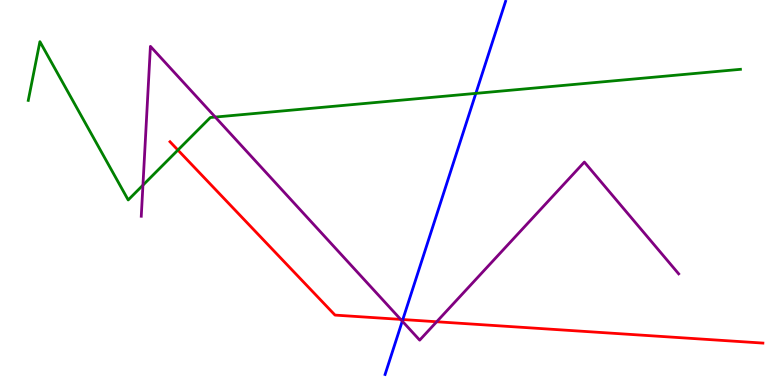[{'lines': ['blue', 'red'], 'intersections': [{'x': 5.2, 'y': 1.7}]}, {'lines': ['green', 'red'], 'intersections': [{'x': 2.3, 'y': 6.1}]}, {'lines': ['purple', 'red'], 'intersections': [{'x': 5.17, 'y': 1.7}, {'x': 5.63, 'y': 1.64}]}, {'lines': ['blue', 'green'], 'intersections': [{'x': 6.14, 'y': 7.57}]}, {'lines': ['blue', 'purple'], 'intersections': [{'x': 5.19, 'y': 1.66}]}, {'lines': ['green', 'purple'], 'intersections': [{'x': 1.84, 'y': 5.19}, {'x': 2.78, 'y': 6.96}]}]